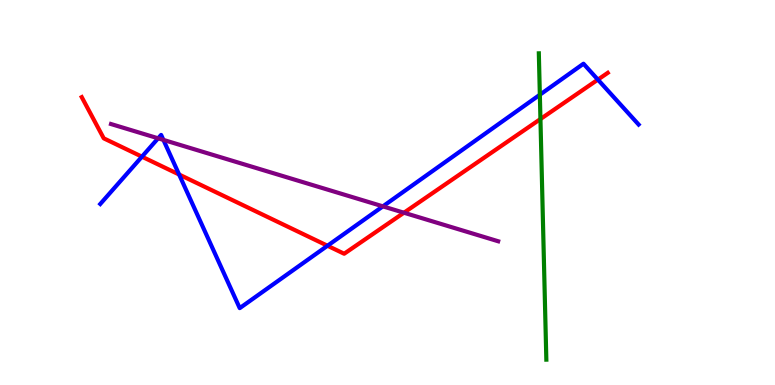[{'lines': ['blue', 'red'], 'intersections': [{'x': 1.83, 'y': 5.93}, {'x': 2.31, 'y': 5.47}, {'x': 4.23, 'y': 3.62}, {'x': 7.71, 'y': 7.93}]}, {'lines': ['green', 'red'], 'intersections': [{'x': 6.97, 'y': 6.91}]}, {'lines': ['purple', 'red'], 'intersections': [{'x': 5.21, 'y': 4.47}]}, {'lines': ['blue', 'green'], 'intersections': [{'x': 6.97, 'y': 7.54}]}, {'lines': ['blue', 'purple'], 'intersections': [{'x': 2.04, 'y': 6.41}, {'x': 2.11, 'y': 6.37}, {'x': 4.94, 'y': 4.64}]}, {'lines': ['green', 'purple'], 'intersections': []}]